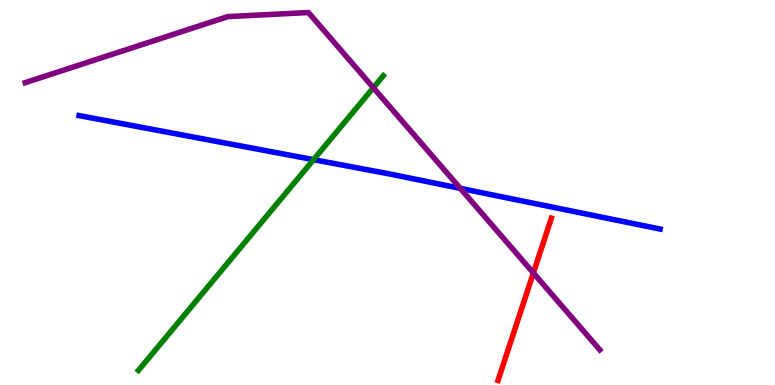[{'lines': ['blue', 'red'], 'intersections': []}, {'lines': ['green', 'red'], 'intersections': []}, {'lines': ['purple', 'red'], 'intersections': [{'x': 6.88, 'y': 2.91}]}, {'lines': ['blue', 'green'], 'intersections': [{'x': 4.05, 'y': 5.85}]}, {'lines': ['blue', 'purple'], 'intersections': [{'x': 5.94, 'y': 5.11}]}, {'lines': ['green', 'purple'], 'intersections': [{'x': 4.82, 'y': 7.72}]}]